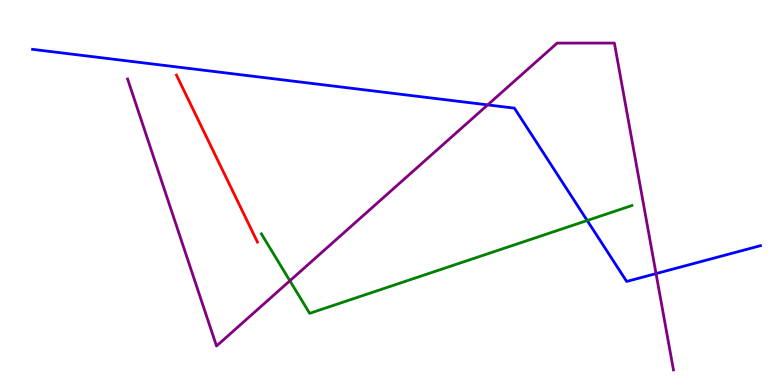[{'lines': ['blue', 'red'], 'intersections': []}, {'lines': ['green', 'red'], 'intersections': []}, {'lines': ['purple', 'red'], 'intersections': []}, {'lines': ['blue', 'green'], 'intersections': [{'x': 7.58, 'y': 4.27}]}, {'lines': ['blue', 'purple'], 'intersections': [{'x': 6.29, 'y': 7.28}, {'x': 8.47, 'y': 2.89}]}, {'lines': ['green', 'purple'], 'intersections': [{'x': 3.74, 'y': 2.71}]}]